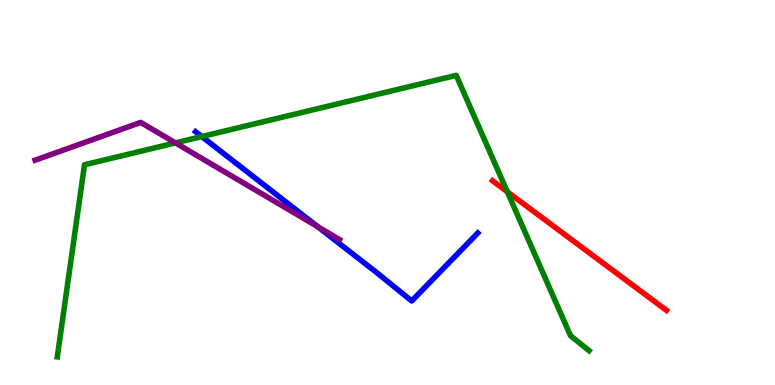[{'lines': ['blue', 'red'], 'intersections': []}, {'lines': ['green', 'red'], 'intersections': [{'x': 6.55, 'y': 5.02}]}, {'lines': ['purple', 'red'], 'intersections': []}, {'lines': ['blue', 'green'], 'intersections': [{'x': 2.6, 'y': 6.45}]}, {'lines': ['blue', 'purple'], 'intersections': [{'x': 4.1, 'y': 4.11}]}, {'lines': ['green', 'purple'], 'intersections': [{'x': 2.26, 'y': 6.29}]}]